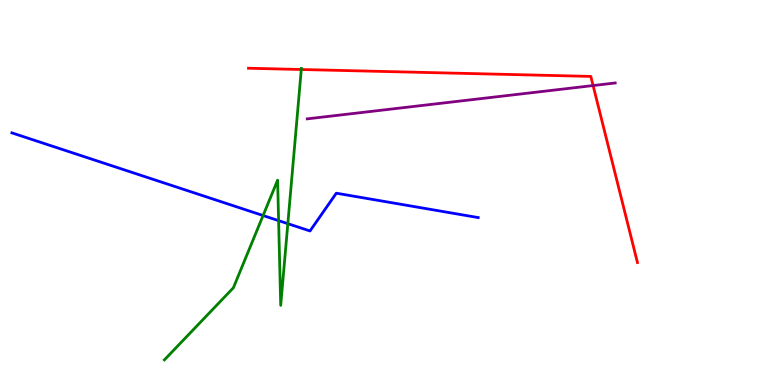[{'lines': ['blue', 'red'], 'intersections': []}, {'lines': ['green', 'red'], 'intersections': [{'x': 3.89, 'y': 8.19}]}, {'lines': ['purple', 'red'], 'intersections': [{'x': 7.65, 'y': 7.78}]}, {'lines': ['blue', 'green'], 'intersections': [{'x': 3.39, 'y': 4.4}, {'x': 3.59, 'y': 4.27}, {'x': 3.71, 'y': 4.19}]}, {'lines': ['blue', 'purple'], 'intersections': []}, {'lines': ['green', 'purple'], 'intersections': []}]